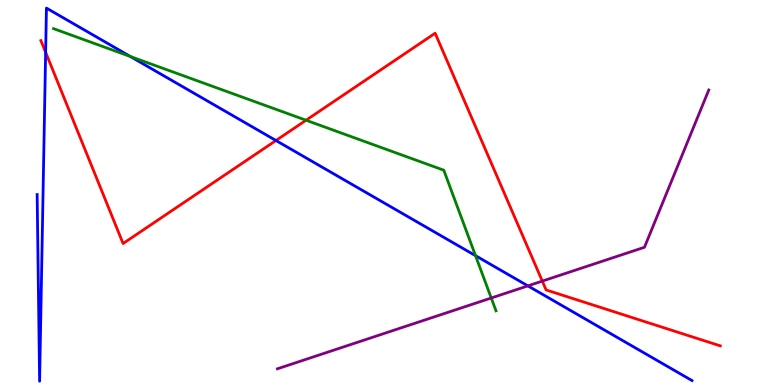[{'lines': ['blue', 'red'], 'intersections': [{'x': 0.589, 'y': 8.64}, {'x': 3.56, 'y': 6.35}]}, {'lines': ['green', 'red'], 'intersections': [{'x': 3.95, 'y': 6.88}]}, {'lines': ['purple', 'red'], 'intersections': [{'x': 7.0, 'y': 2.7}]}, {'lines': ['blue', 'green'], 'intersections': [{'x': 1.68, 'y': 8.53}, {'x': 6.14, 'y': 3.36}]}, {'lines': ['blue', 'purple'], 'intersections': [{'x': 6.81, 'y': 2.57}]}, {'lines': ['green', 'purple'], 'intersections': [{'x': 6.34, 'y': 2.26}]}]